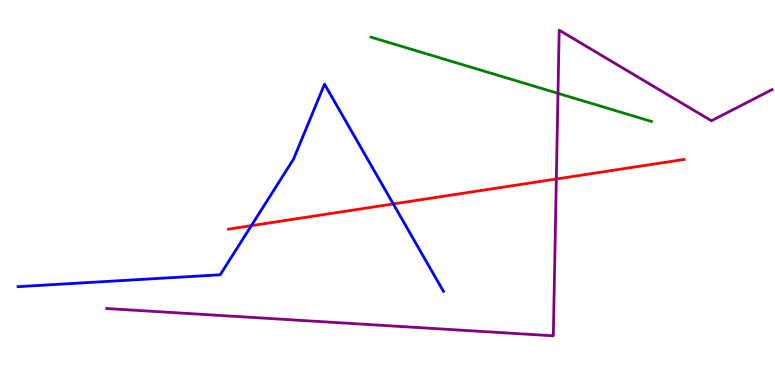[{'lines': ['blue', 'red'], 'intersections': [{'x': 3.24, 'y': 4.14}, {'x': 5.07, 'y': 4.7}]}, {'lines': ['green', 'red'], 'intersections': []}, {'lines': ['purple', 'red'], 'intersections': [{'x': 7.18, 'y': 5.35}]}, {'lines': ['blue', 'green'], 'intersections': []}, {'lines': ['blue', 'purple'], 'intersections': []}, {'lines': ['green', 'purple'], 'intersections': [{'x': 7.2, 'y': 7.58}]}]